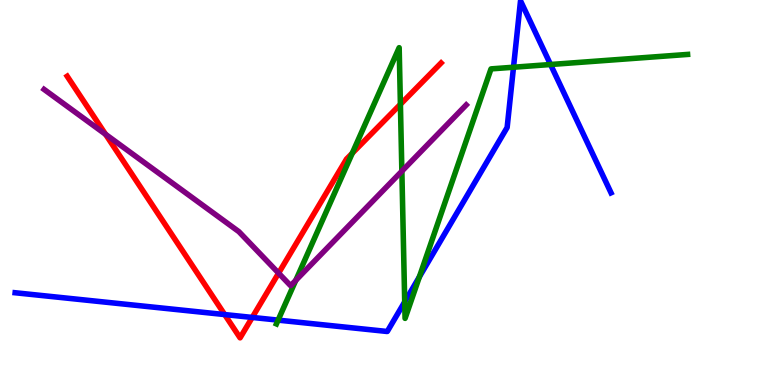[{'lines': ['blue', 'red'], 'intersections': [{'x': 2.9, 'y': 1.83}, {'x': 3.25, 'y': 1.76}]}, {'lines': ['green', 'red'], 'intersections': [{'x': 4.55, 'y': 6.02}, {'x': 5.17, 'y': 7.29}]}, {'lines': ['purple', 'red'], 'intersections': [{'x': 1.36, 'y': 6.51}, {'x': 3.59, 'y': 2.91}]}, {'lines': ['blue', 'green'], 'intersections': [{'x': 3.59, 'y': 1.69}, {'x': 5.22, 'y': 2.16}, {'x': 5.41, 'y': 2.81}, {'x': 6.63, 'y': 8.25}, {'x': 7.1, 'y': 8.32}]}, {'lines': ['blue', 'purple'], 'intersections': []}, {'lines': ['green', 'purple'], 'intersections': [{'x': 3.82, 'y': 2.72}, {'x': 5.19, 'y': 5.55}]}]